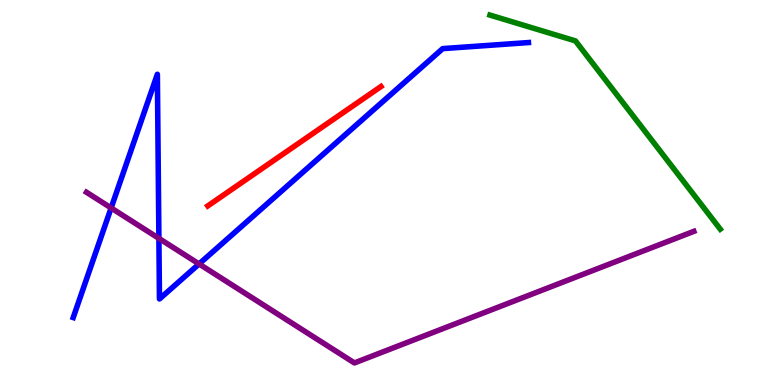[{'lines': ['blue', 'red'], 'intersections': []}, {'lines': ['green', 'red'], 'intersections': []}, {'lines': ['purple', 'red'], 'intersections': []}, {'lines': ['blue', 'green'], 'intersections': []}, {'lines': ['blue', 'purple'], 'intersections': [{'x': 1.43, 'y': 4.6}, {'x': 2.05, 'y': 3.81}, {'x': 2.57, 'y': 3.14}]}, {'lines': ['green', 'purple'], 'intersections': []}]